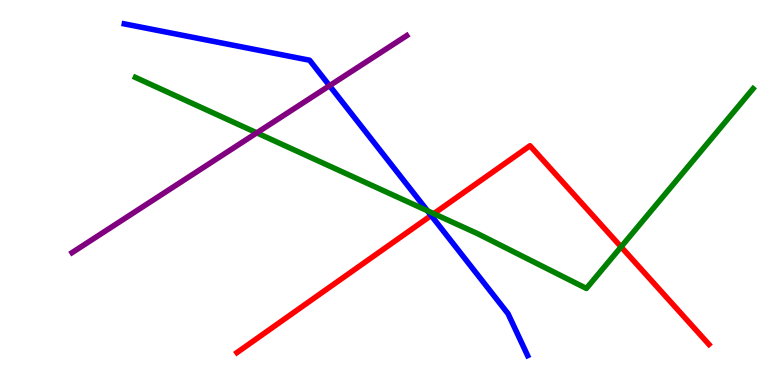[{'lines': ['blue', 'red'], 'intersections': [{'x': 5.56, 'y': 4.4}]}, {'lines': ['green', 'red'], 'intersections': [{'x': 5.6, 'y': 4.45}, {'x': 8.01, 'y': 3.59}]}, {'lines': ['purple', 'red'], 'intersections': []}, {'lines': ['blue', 'green'], 'intersections': [{'x': 5.52, 'y': 4.53}]}, {'lines': ['blue', 'purple'], 'intersections': [{'x': 4.25, 'y': 7.77}]}, {'lines': ['green', 'purple'], 'intersections': [{'x': 3.31, 'y': 6.55}]}]